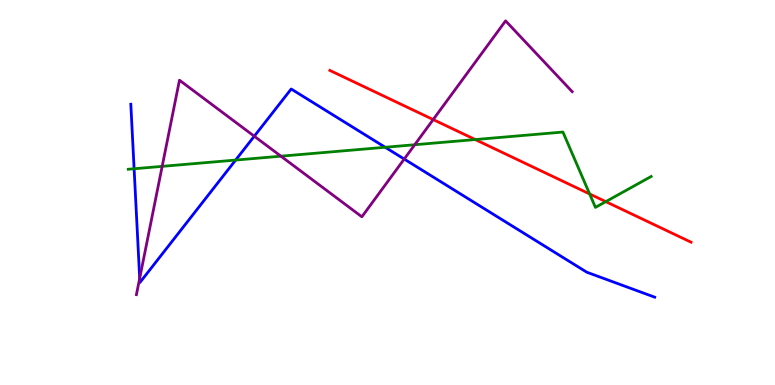[{'lines': ['blue', 'red'], 'intersections': []}, {'lines': ['green', 'red'], 'intersections': [{'x': 6.13, 'y': 6.38}, {'x': 7.61, 'y': 4.96}, {'x': 7.82, 'y': 4.76}]}, {'lines': ['purple', 'red'], 'intersections': [{'x': 5.59, 'y': 6.89}]}, {'lines': ['blue', 'green'], 'intersections': [{'x': 1.73, 'y': 5.62}, {'x': 3.04, 'y': 5.84}, {'x': 4.97, 'y': 6.17}]}, {'lines': ['blue', 'purple'], 'intersections': [{'x': 1.8, 'y': 2.77}, {'x': 3.28, 'y': 6.46}, {'x': 5.22, 'y': 5.87}]}, {'lines': ['green', 'purple'], 'intersections': [{'x': 2.09, 'y': 5.68}, {'x': 3.63, 'y': 5.94}, {'x': 5.35, 'y': 6.24}]}]